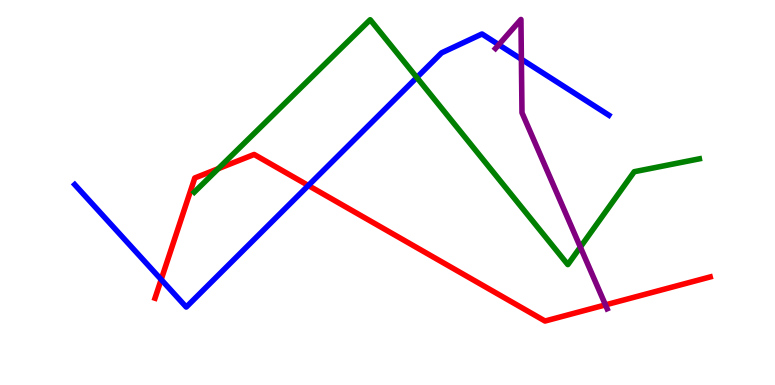[{'lines': ['blue', 'red'], 'intersections': [{'x': 2.08, 'y': 2.74}, {'x': 3.98, 'y': 5.18}]}, {'lines': ['green', 'red'], 'intersections': [{'x': 2.82, 'y': 5.62}]}, {'lines': ['purple', 'red'], 'intersections': [{'x': 7.81, 'y': 2.08}]}, {'lines': ['blue', 'green'], 'intersections': [{'x': 5.38, 'y': 7.99}]}, {'lines': ['blue', 'purple'], 'intersections': [{'x': 6.44, 'y': 8.84}, {'x': 6.73, 'y': 8.46}]}, {'lines': ['green', 'purple'], 'intersections': [{'x': 7.49, 'y': 3.58}]}]